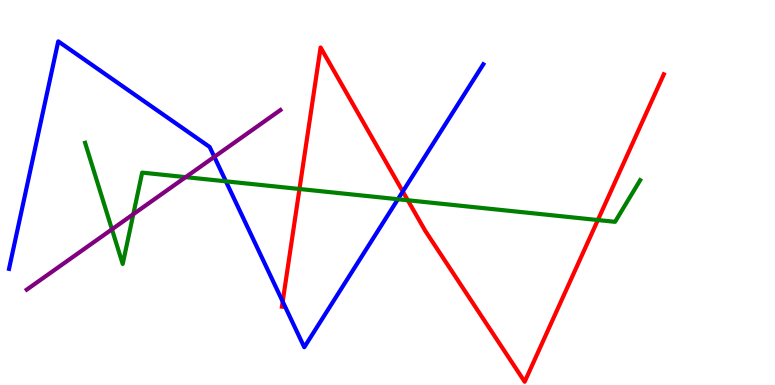[{'lines': ['blue', 'red'], 'intersections': [{'x': 3.65, 'y': 2.17}, {'x': 5.2, 'y': 5.03}]}, {'lines': ['green', 'red'], 'intersections': [{'x': 3.86, 'y': 5.09}, {'x': 5.26, 'y': 4.8}, {'x': 7.71, 'y': 4.28}]}, {'lines': ['purple', 'red'], 'intersections': []}, {'lines': ['blue', 'green'], 'intersections': [{'x': 2.91, 'y': 5.29}, {'x': 5.13, 'y': 4.83}]}, {'lines': ['blue', 'purple'], 'intersections': [{'x': 2.77, 'y': 5.93}]}, {'lines': ['green', 'purple'], 'intersections': [{'x': 1.44, 'y': 4.04}, {'x': 1.72, 'y': 4.44}, {'x': 2.4, 'y': 5.4}]}]